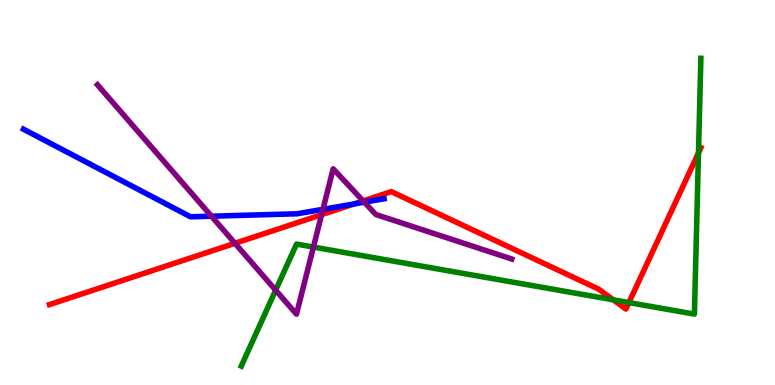[{'lines': ['blue', 'red'], 'intersections': [{'x': 4.57, 'y': 4.7}]}, {'lines': ['green', 'red'], 'intersections': [{'x': 7.91, 'y': 2.21}, {'x': 8.11, 'y': 2.14}, {'x': 9.01, 'y': 6.03}]}, {'lines': ['purple', 'red'], 'intersections': [{'x': 3.03, 'y': 3.68}, {'x': 4.15, 'y': 4.42}, {'x': 4.69, 'y': 4.78}]}, {'lines': ['blue', 'green'], 'intersections': []}, {'lines': ['blue', 'purple'], 'intersections': [{'x': 2.73, 'y': 4.38}, {'x': 4.17, 'y': 4.56}, {'x': 4.7, 'y': 4.75}]}, {'lines': ['green', 'purple'], 'intersections': [{'x': 3.56, 'y': 2.46}, {'x': 4.04, 'y': 3.58}]}]